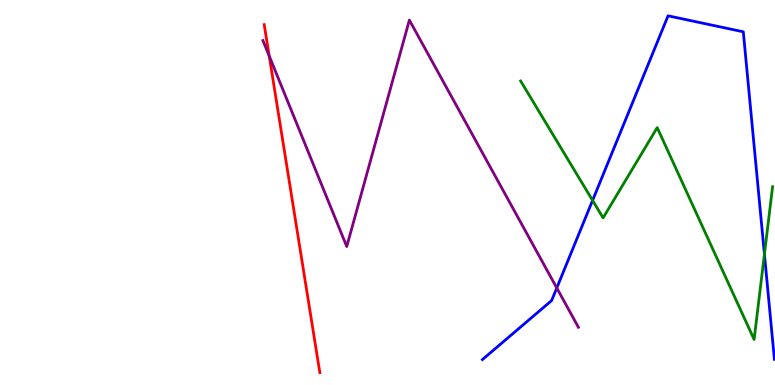[{'lines': ['blue', 'red'], 'intersections': []}, {'lines': ['green', 'red'], 'intersections': []}, {'lines': ['purple', 'red'], 'intersections': [{'x': 3.47, 'y': 8.55}]}, {'lines': ['blue', 'green'], 'intersections': [{'x': 7.65, 'y': 4.79}, {'x': 9.86, 'y': 3.4}]}, {'lines': ['blue', 'purple'], 'intersections': [{'x': 7.18, 'y': 2.52}]}, {'lines': ['green', 'purple'], 'intersections': []}]